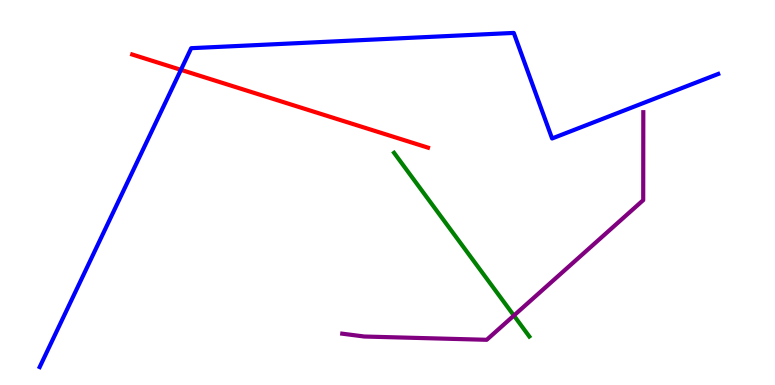[{'lines': ['blue', 'red'], 'intersections': [{'x': 2.33, 'y': 8.19}]}, {'lines': ['green', 'red'], 'intersections': []}, {'lines': ['purple', 'red'], 'intersections': []}, {'lines': ['blue', 'green'], 'intersections': []}, {'lines': ['blue', 'purple'], 'intersections': []}, {'lines': ['green', 'purple'], 'intersections': [{'x': 6.63, 'y': 1.8}]}]